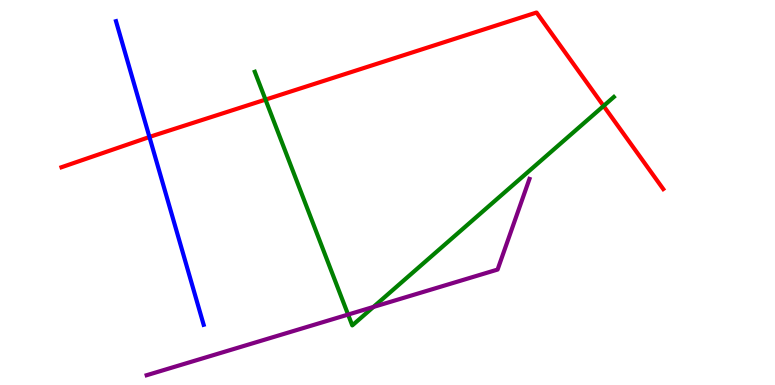[{'lines': ['blue', 'red'], 'intersections': [{'x': 1.93, 'y': 6.44}]}, {'lines': ['green', 'red'], 'intersections': [{'x': 3.43, 'y': 7.41}, {'x': 7.79, 'y': 7.25}]}, {'lines': ['purple', 'red'], 'intersections': []}, {'lines': ['blue', 'green'], 'intersections': []}, {'lines': ['blue', 'purple'], 'intersections': []}, {'lines': ['green', 'purple'], 'intersections': [{'x': 4.49, 'y': 1.83}, {'x': 4.82, 'y': 2.03}]}]